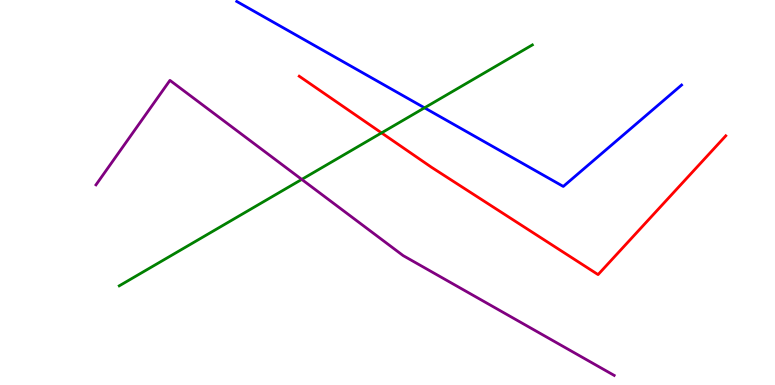[{'lines': ['blue', 'red'], 'intersections': []}, {'lines': ['green', 'red'], 'intersections': [{'x': 4.92, 'y': 6.55}]}, {'lines': ['purple', 'red'], 'intersections': []}, {'lines': ['blue', 'green'], 'intersections': [{'x': 5.48, 'y': 7.2}]}, {'lines': ['blue', 'purple'], 'intersections': []}, {'lines': ['green', 'purple'], 'intersections': [{'x': 3.89, 'y': 5.34}]}]